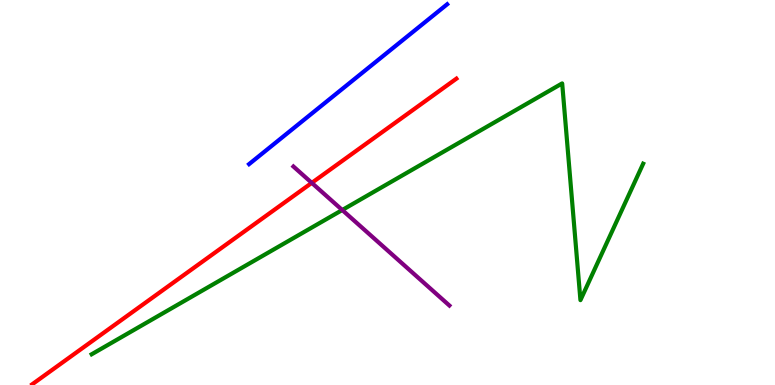[{'lines': ['blue', 'red'], 'intersections': []}, {'lines': ['green', 'red'], 'intersections': []}, {'lines': ['purple', 'red'], 'intersections': [{'x': 4.02, 'y': 5.25}]}, {'lines': ['blue', 'green'], 'intersections': []}, {'lines': ['blue', 'purple'], 'intersections': []}, {'lines': ['green', 'purple'], 'intersections': [{'x': 4.42, 'y': 4.55}]}]